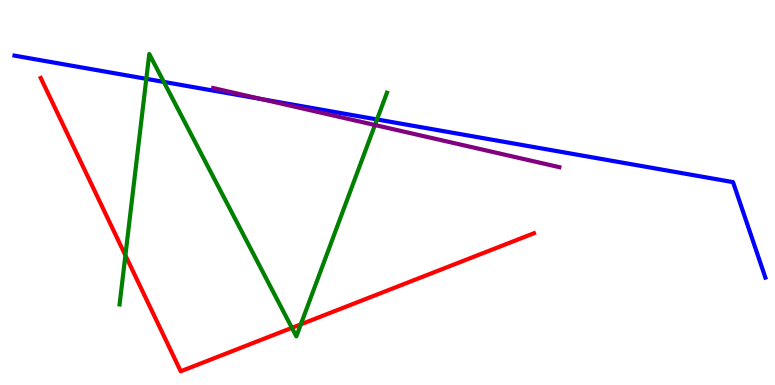[{'lines': ['blue', 'red'], 'intersections': []}, {'lines': ['green', 'red'], 'intersections': [{'x': 1.62, 'y': 3.37}, {'x': 3.77, 'y': 1.48}, {'x': 3.88, 'y': 1.58}]}, {'lines': ['purple', 'red'], 'intersections': []}, {'lines': ['blue', 'green'], 'intersections': [{'x': 1.89, 'y': 7.95}, {'x': 2.11, 'y': 7.87}, {'x': 4.86, 'y': 6.9}]}, {'lines': ['blue', 'purple'], 'intersections': [{'x': 3.38, 'y': 7.42}]}, {'lines': ['green', 'purple'], 'intersections': [{'x': 4.84, 'y': 6.75}]}]